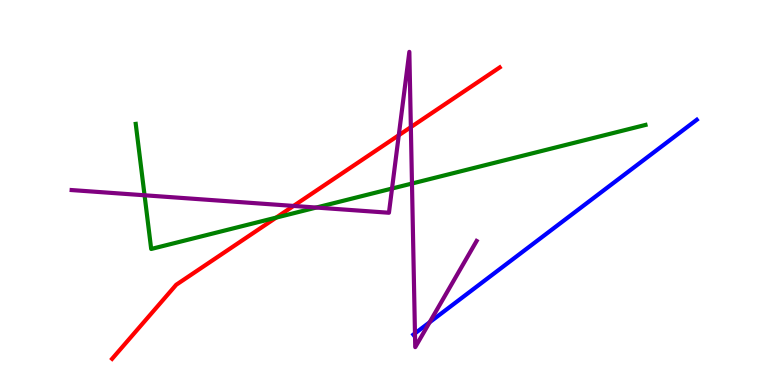[{'lines': ['blue', 'red'], 'intersections': []}, {'lines': ['green', 'red'], 'intersections': [{'x': 3.56, 'y': 4.35}]}, {'lines': ['purple', 'red'], 'intersections': [{'x': 3.79, 'y': 4.65}, {'x': 5.15, 'y': 6.49}, {'x': 5.3, 'y': 6.7}]}, {'lines': ['blue', 'green'], 'intersections': []}, {'lines': ['blue', 'purple'], 'intersections': [{'x': 5.35, 'y': 1.34}, {'x': 5.54, 'y': 1.63}]}, {'lines': ['green', 'purple'], 'intersections': [{'x': 1.87, 'y': 4.93}, {'x': 4.08, 'y': 4.61}, {'x': 5.06, 'y': 5.1}, {'x': 5.32, 'y': 5.23}]}]